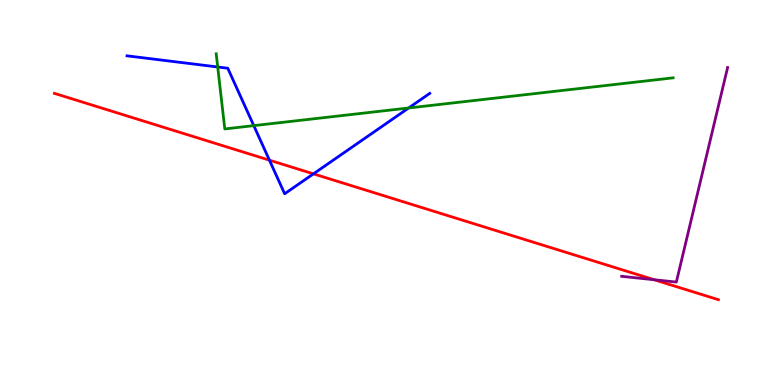[{'lines': ['blue', 'red'], 'intersections': [{'x': 3.48, 'y': 5.84}, {'x': 4.04, 'y': 5.48}]}, {'lines': ['green', 'red'], 'intersections': []}, {'lines': ['purple', 'red'], 'intersections': [{'x': 8.44, 'y': 2.73}]}, {'lines': ['blue', 'green'], 'intersections': [{'x': 2.81, 'y': 8.26}, {'x': 3.27, 'y': 6.74}, {'x': 5.27, 'y': 7.2}]}, {'lines': ['blue', 'purple'], 'intersections': []}, {'lines': ['green', 'purple'], 'intersections': []}]